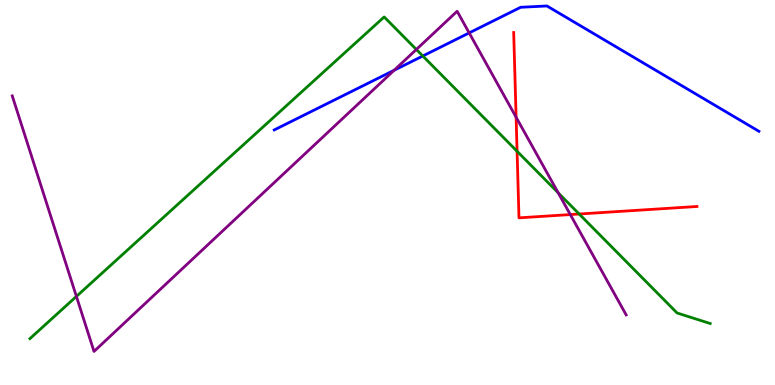[{'lines': ['blue', 'red'], 'intersections': []}, {'lines': ['green', 'red'], 'intersections': [{'x': 6.67, 'y': 6.07}, {'x': 7.47, 'y': 4.44}]}, {'lines': ['purple', 'red'], 'intersections': [{'x': 6.66, 'y': 6.96}, {'x': 7.36, 'y': 4.43}]}, {'lines': ['blue', 'green'], 'intersections': [{'x': 5.46, 'y': 8.55}]}, {'lines': ['blue', 'purple'], 'intersections': [{'x': 5.09, 'y': 8.18}, {'x': 6.05, 'y': 9.15}]}, {'lines': ['green', 'purple'], 'intersections': [{'x': 0.986, 'y': 2.3}, {'x': 5.37, 'y': 8.72}, {'x': 7.2, 'y': 4.99}]}]